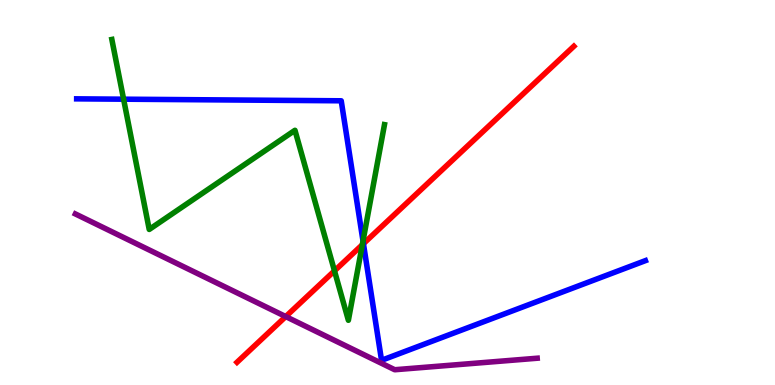[{'lines': ['blue', 'red'], 'intersections': [{'x': 4.69, 'y': 3.67}]}, {'lines': ['green', 'red'], 'intersections': [{'x': 4.32, 'y': 2.97}, {'x': 4.68, 'y': 3.64}]}, {'lines': ['purple', 'red'], 'intersections': [{'x': 3.69, 'y': 1.78}]}, {'lines': ['blue', 'green'], 'intersections': [{'x': 1.59, 'y': 7.42}, {'x': 4.68, 'y': 3.74}]}, {'lines': ['blue', 'purple'], 'intersections': []}, {'lines': ['green', 'purple'], 'intersections': []}]